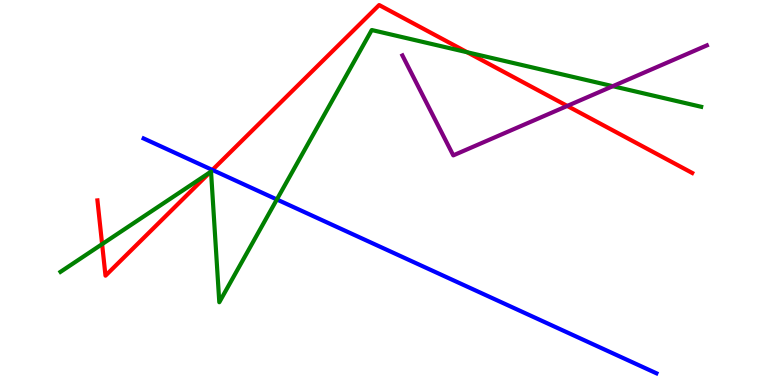[{'lines': ['blue', 'red'], 'intersections': [{'x': 2.74, 'y': 5.59}]}, {'lines': ['green', 'red'], 'intersections': [{'x': 1.32, 'y': 3.66}, {'x': 2.71, 'y': 5.53}, {'x': 6.03, 'y': 8.64}]}, {'lines': ['purple', 'red'], 'intersections': [{'x': 7.32, 'y': 7.25}]}, {'lines': ['blue', 'green'], 'intersections': [{'x': 3.57, 'y': 4.82}]}, {'lines': ['blue', 'purple'], 'intersections': []}, {'lines': ['green', 'purple'], 'intersections': [{'x': 7.91, 'y': 7.76}]}]